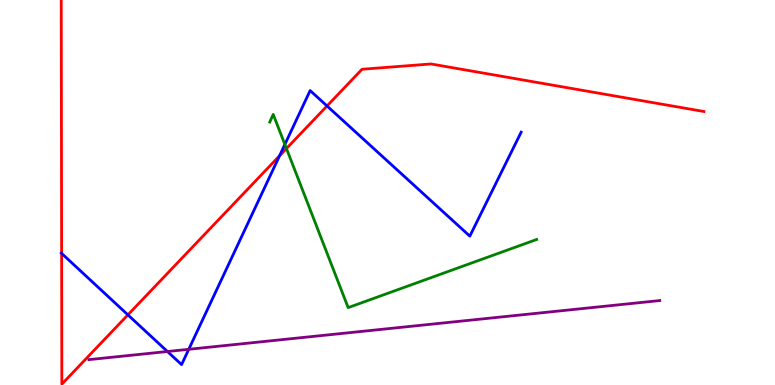[{'lines': ['blue', 'red'], 'intersections': [{'x': 0.795, 'y': 3.42}, {'x': 1.65, 'y': 1.82}, {'x': 3.61, 'y': 5.95}, {'x': 4.22, 'y': 7.25}]}, {'lines': ['green', 'red'], 'intersections': [{'x': 3.7, 'y': 6.14}]}, {'lines': ['purple', 'red'], 'intersections': []}, {'lines': ['blue', 'green'], 'intersections': [{'x': 3.68, 'y': 6.25}]}, {'lines': ['blue', 'purple'], 'intersections': [{'x': 2.16, 'y': 0.87}, {'x': 2.44, 'y': 0.927}]}, {'lines': ['green', 'purple'], 'intersections': []}]